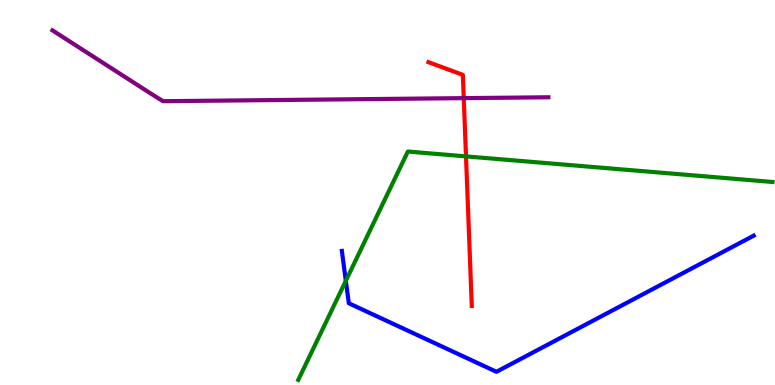[{'lines': ['blue', 'red'], 'intersections': []}, {'lines': ['green', 'red'], 'intersections': [{'x': 6.01, 'y': 5.94}]}, {'lines': ['purple', 'red'], 'intersections': [{'x': 5.98, 'y': 7.45}]}, {'lines': ['blue', 'green'], 'intersections': [{'x': 4.46, 'y': 2.71}]}, {'lines': ['blue', 'purple'], 'intersections': []}, {'lines': ['green', 'purple'], 'intersections': []}]